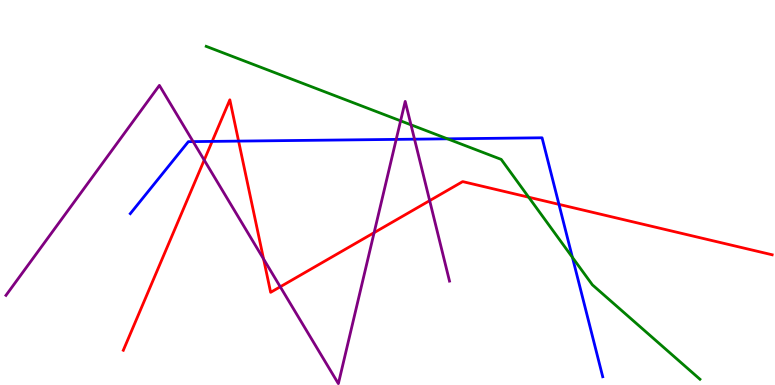[{'lines': ['blue', 'red'], 'intersections': [{'x': 2.74, 'y': 6.33}, {'x': 3.08, 'y': 6.33}, {'x': 7.21, 'y': 4.69}]}, {'lines': ['green', 'red'], 'intersections': [{'x': 6.82, 'y': 4.88}]}, {'lines': ['purple', 'red'], 'intersections': [{'x': 2.63, 'y': 5.84}, {'x': 3.4, 'y': 3.27}, {'x': 3.62, 'y': 2.55}, {'x': 4.83, 'y': 3.96}, {'x': 5.54, 'y': 4.79}]}, {'lines': ['blue', 'green'], 'intersections': [{'x': 5.77, 'y': 6.39}, {'x': 7.39, 'y': 3.31}]}, {'lines': ['blue', 'purple'], 'intersections': [{'x': 2.49, 'y': 6.32}, {'x': 5.11, 'y': 6.38}, {'x': 5.35, 'y': 6.38}]}, {'lines': ['green', 'purple'], 'intersections': [{'x': 5.17, 'y': 6.86}, {'x': 5.3, 'y': 6.76}]}]